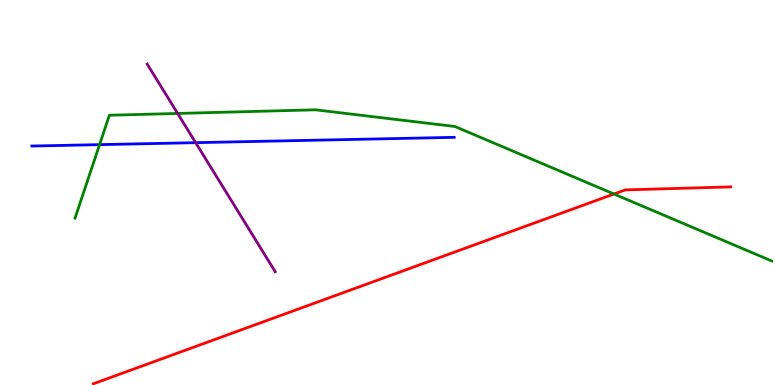[{'lines': ['blue', 'red'], 'intersections': []}, {'lines': ['green', 'red'], 'intersections': [{'x': 7.92, 'y': 4.96}]}, {'lines': ['purple', 'red'], 'intersections': []}, {'lines': ['blue', 'green'], 'intersections': [{'x': 1.28, 'y': 6.24}]}, {'lines': ['blue', 'purple'], 'intersections': [{'x': 2.52, 'y': 6.29}]}, {'lines': ['green', 'purple'], 'intersections': [{'x': 2.29, 'y': 7.05}]}]